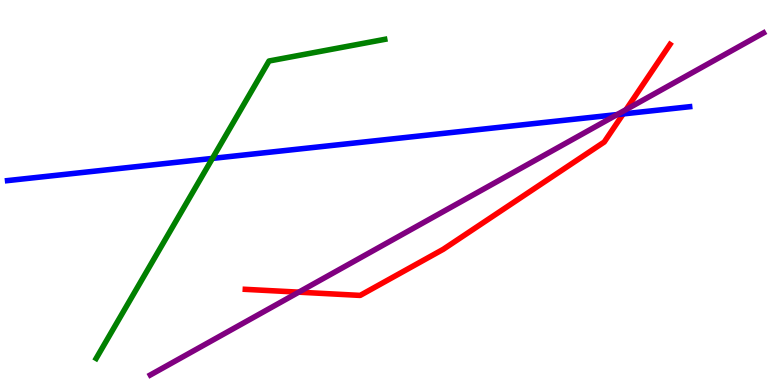[{'lines': ['blue', 'red'], 'intersections': [{'x': 8.04, 'y': 7.04}]}, {'lines': ['green', 'red'], 'intersections': []}, {'lines': ['purple', 'red'], 'intersections': [{'x': 3.86, 'y': 2.41}, {'x': 8.08, 'y': 7.15}]}, {'lines': ['blue', 'green'], 'intersections': [{'x': 2.74, 'y': 5.89}]}, {'lines': ['blue', 'purple'], 'intersections': [{'x': 7.96, 'y': 7.02}]}, {'lines': ['green', 'purple'], 'intersections': []}]